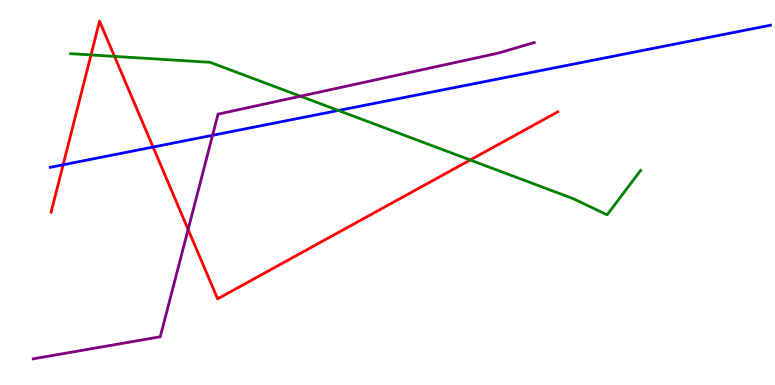[{'lines': ['blue', 'red'], 'intersections': [{'x': 0.815, 'y': 5.72}, {'x': 1.98, 'y': 6.18}]}, {'lines': ['green', 'red'], 'intersections': [{'x': 1.17, 'y': 8.57}, {'x': 1.48, 'y': 8.54}, {'x': 6.07, 'y': 5.84}]}, {'lines': ['purple', 'red'], 'intersections': [{'x': 2.43, 'y': 4.04}]}, {'lines': ['blue', 'green'], 'intersections': [{'x': 4.37, 'y': 7.13}]}, {'lines': ['blue', 'purple'], 'intersections': [{'x': 2.74, 'y': 6.49}]}, {'lines': ['green', 'purple'], 'intersections': [{'x': 3.88, 'y': 7.5}]}]